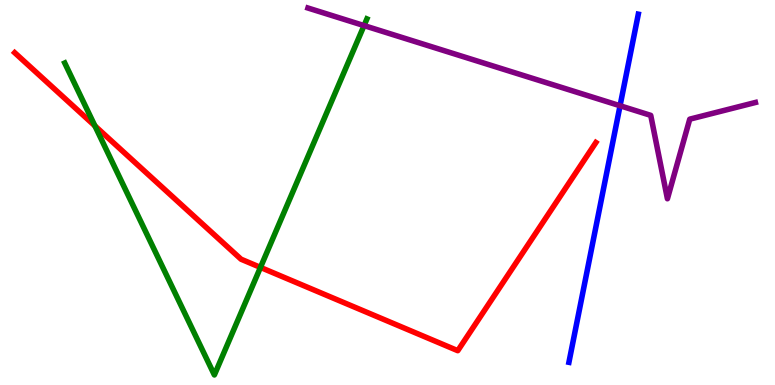[{'lines': ['blue', 'red'], 'intersections': []}, {'lines': ['green', 'red'], 'intersections': [{'x': 1.22, 'y': 6.73}, {'x': 3.36, 'y': 3.05}]}, {'lines': ['purple', 'red'], 'intersections': []}, {'lines': ['blue', 'green'], 'intersections': []}, {'lines': ['blue', 'purple'], 'intersections': [{'x': 8.0, 'y': 7.25}]}, {'lines': ['green', 'purple'], 'intersections': [{'x': 4.7, 'y': 9.34}]}]